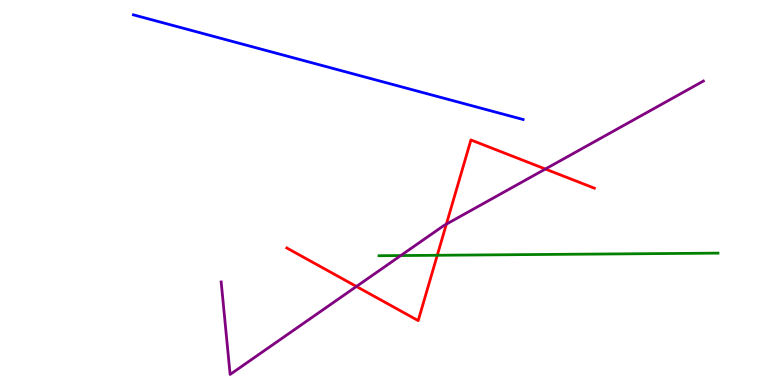[{'lines': ['blue', 'red'], 'intersections': []}, {'lines': ['green', 'red'], 'intersections': [{'x': 5.64, 'y': 3.37}]}, {'lines': ['purple', 'red'], 'intersections': [{'x': 4.6, 'y': 2.56}, {'x': 5.76, 'y': 4.18}, {'x': 7.04, 'y': 5.61}]}, {'lines': ['blue', 'green'], 'intersections': []}, {'lines': ['blue', 'purple'], 'intersections': []}, {'lines': ['green', 'purple'], 'intersections': [{'x': 5.17, 'y': 3.36}]}]